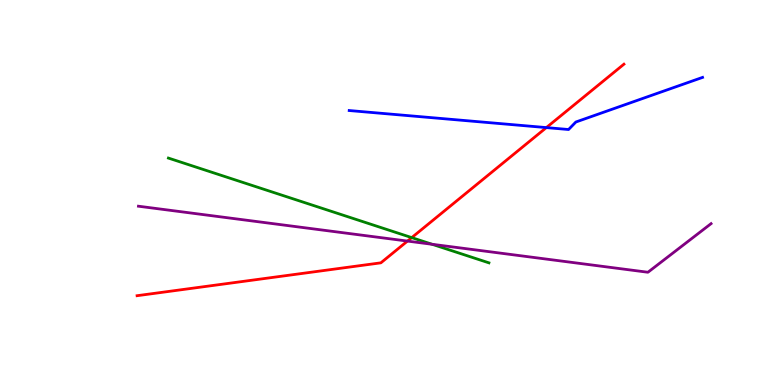[{'lines': ['blue', 'red'], 'intersections': [{'x': 7.05, 'y': 6.69}]}, {'lines': ['green', 'red'], 'intersections': [{'x': 5.31, 'y': 3.83}]}, {'lines': ['purple', 'red'], 'intersections': [{'x': 5.26, 'y': 3.74}]}, {'lines': ['blue', 'green'], 'intersections': []}, {'lines': ['blue', 'purple'], 'intersections': []}, {'lines': ['green', 'purple'], 'intersections': [{'x': 5.58, 'y': 3.65}]}]